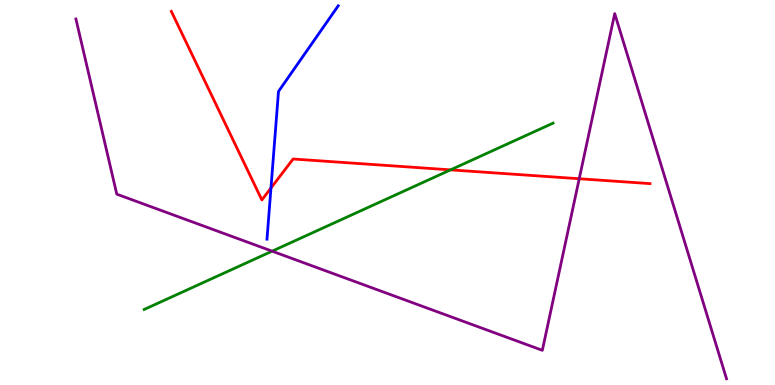[{'lines': ['blue', 'red'], 'intersections': [{'x': 3.5, 'y': 5.12}]}, {'lines': ['green', 'red'], 'intersections': [{'x': 5.81, 'y': 5.59}]}, {'lines': ['purple', 'red'], 'intersections': [{'x': 7.47, 'y': 5.36}]}, {'lines': ['blue', 'green'], 'intersections': []}, {'lines': ['blue', 'purple'], 'intersections': []}, {'lines': ['green', 'purple'], 'intersections': [{'x': 3.51, 'y': 3.48}]}]